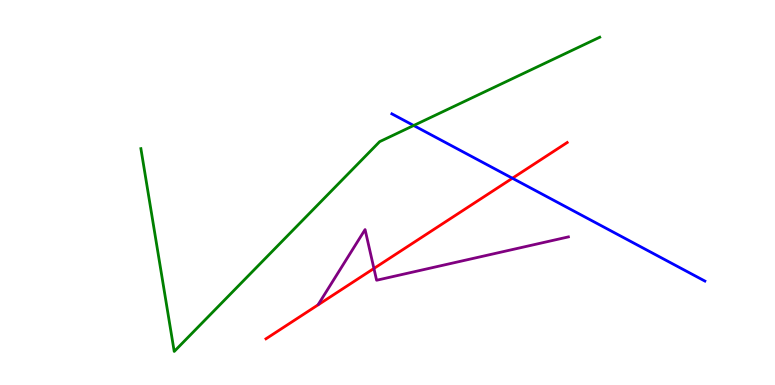[{'lines': ['blue', 'red'], 'intersections': [{'x': 6.61, 'y': 5.37}]}, {'lines': ['green', 'red'], 'intersections': []}, {'lines': ['purple', 'red'], 'intersections': [{'x': 4.82, 'y': 3.03}]}, {'lines': ['blue', 'green'], 'intersections': [{'x': 5.34, 'y': 6.74}]}, {'lines': ['blue', 'purple'], 'intersections': []}, {'lines': ['green', 'purple'], 'intersections': []}]